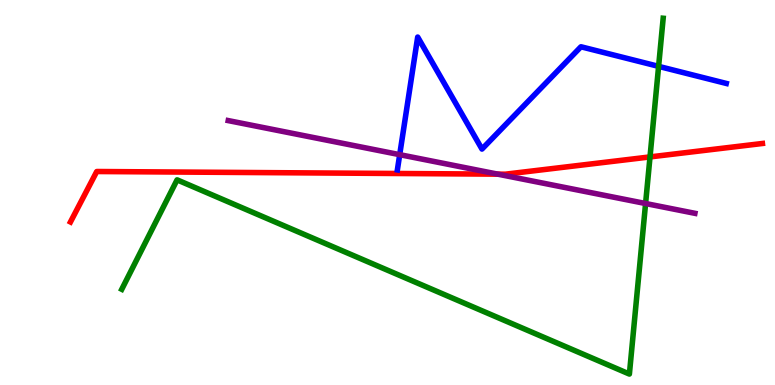[{'lines': ['blue', 'red'], 'intersections': []}, {'lines': ['green', 'red'], 'intersections': [{'x': 8.39, 'y': 5.92}]}, {'lines': ['purple', 'red'], 'intersections': [{'x': 6.42, 'y': 5.48}]}, {'lines': ['blue', 'green'], 'intersections': [{'x': 8.5, 'y': 8.28}]}, {'lines': ['blue', 'purple'], 'intersections': [{'x': 5.16, 'y': 5.98}]}, {'lines': ['green', 'purple'], 'intersections': [{'x': 8.33, 'y': 4.71}]}]